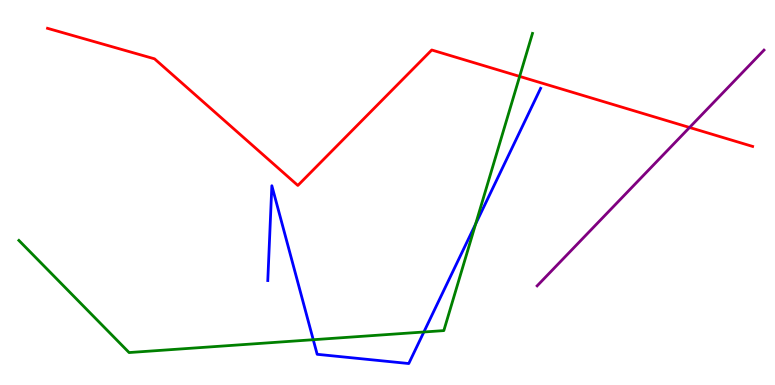[{'lines': ['blue', 'red'], 'intersections': []}, {'lines': ['green', 'red'], 'intersections': [{'x': 6.71, 'y': 8.02}]}, {'lines': ['purple', 'red'], 'intersections': [{'x': 8.9, 'y': 6.69}]}, {'lines': ['blue', 'green'], 'intersections': [{'x': 4.04, 'y': 1.18}, {'x': 5.47, 'y': 1.38}, {'x': 6.14, 'y': 4.18}]}, {'lines': ['blue', 'purple'], 'intersections': []}, {'lines': ['green', 'purple'], 'intersections': []}]